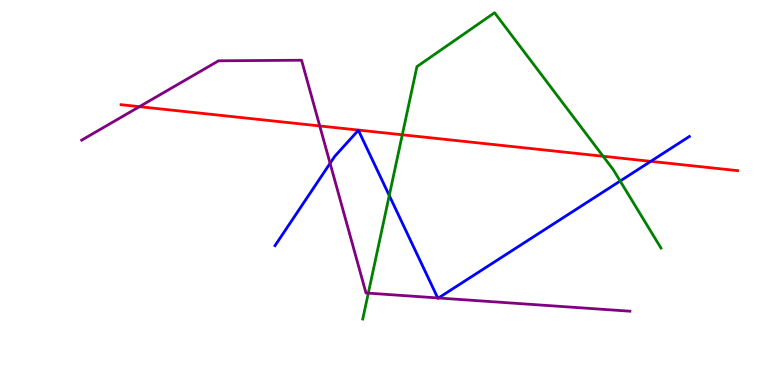[{'lines': ['blue', 'red'], 'intersections': [{'x': 8.4, 'y': 5.81}]}, {'lines': ['green', 'red'], 'intersections': [{'x': 5.19, 'y': 6.5}, {'x': 7.78, 'y': 5.94}]}, {'lines': ['purple', 'red'], 'intersections': [{'x': 1.8, 'y': 7.23}, {'x': 4.13, 'y': 6.73}]}, {'lines': ['blue', 'green'], 'intersections': [{'x': 5.02, 'y': 4.92}, {'x': 8.0, 'y': 5.3}]}, {'lines': ['blue', 'purple'], 'intersections': [{'x': 4.26, 'y': 5.76}, {'x': 5.65, 'y': 2.26}, {'x': 5.66, 'y': 2.26}]}, {'lines': ['green', 'purple'], 'intersections': [{'x': 4.75, 'y': 2.39}]}]